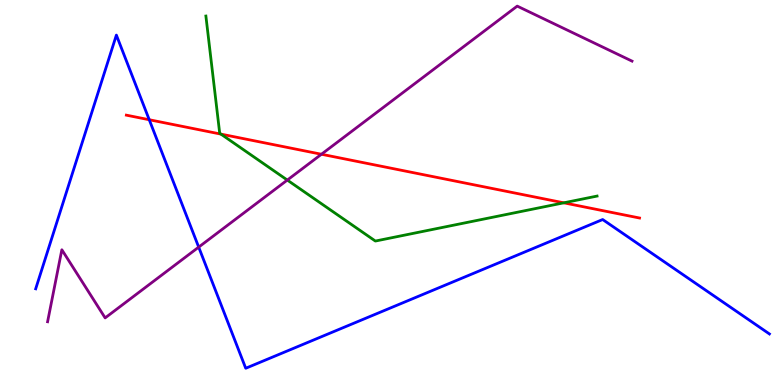[{'lines': ['blue', 'red'], 'intersections': [{'x': 1.93, 'y': 6.89}]}, {'lines': ['green', 'red'], 'intersections': [{'x': 2.85, 'y': 6.52}, {'x': 7.27, 'y': 4.73}]}, {'lines': ['purple', 'red'], 'intersections': [{'x': 4.15, 'y': 5.99}]}, {'lines': ['blue', 'green'], 'intersections': []}, {'lines': ['blue', 'purple'], 'intersections': [{'x': 2.56, 'y': 3.58}]}, {'lines': ['green', 'purple'], 'intersections': [{'x': 3.71, 'y': 5.32}]}]